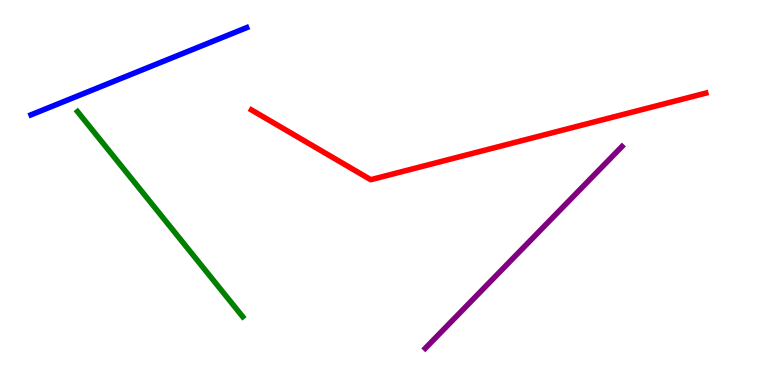[{'lines': ['blue', 'red'], 'intersections': []}, {'lines': ['green', 'red'], 'intersections': []}, {'lines': ['purple', 'red'], 'intersections': []}, {'lines': ['blue', 'green'], 'intersections': []}, {'lines': ['blue', 'purple'], 'intersections': []}, {'lines': ['green', 'purple'], 'intersections': []}]